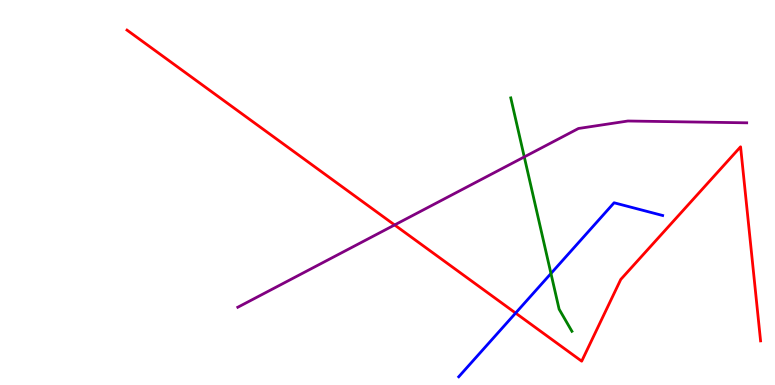[{'lines': ['blue', 'red'], 'intersections': [{'x': 6.65, 'y': 1.87}]}, {'lines': ['green', 'red'], 'intersections': []}, {'lines': ['purple', 'red'], 'intersections': [{'x': 5.09, 'y': 4.16}]}, {'lines': ['blue', 'green'], 'intersections': [{'x': 7.11, 'y': 2.9}]}, {'lines': ['blue', 'purple'], 'intersections': []}, {'lines': ['green', 'purple'], 'intersections': [{'x': 6.76, 'y': 5.92}]}]